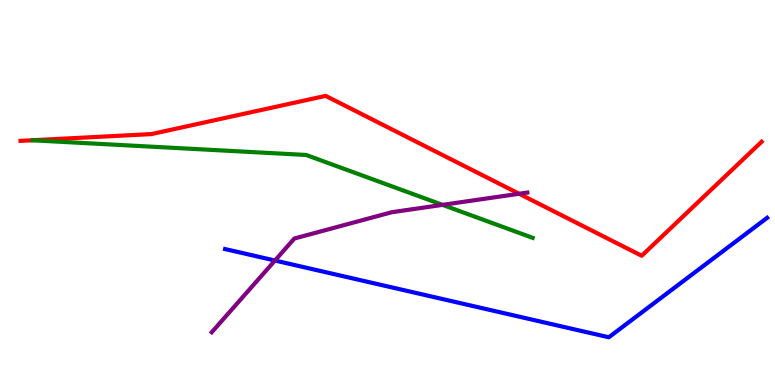[{'lines': ['blue', 'red'], 'intersections': []}, {'lines': ['green', 'red'], 'intersections': []}, {'lines': ['purple', 'red'], 'intersections': [{'x': 6.7, 'y': 4.97}]}, {'lines': ['blue', 'green'], 'intersections': []}, {'lines': ['blue', 'purple'], 'intersections': [{'x': 3.55, 'y': 3.23}]}, {'lines': ['green', 'purple'], 'intersections': [{'x': 5.71, 'y': 4.68}]}]